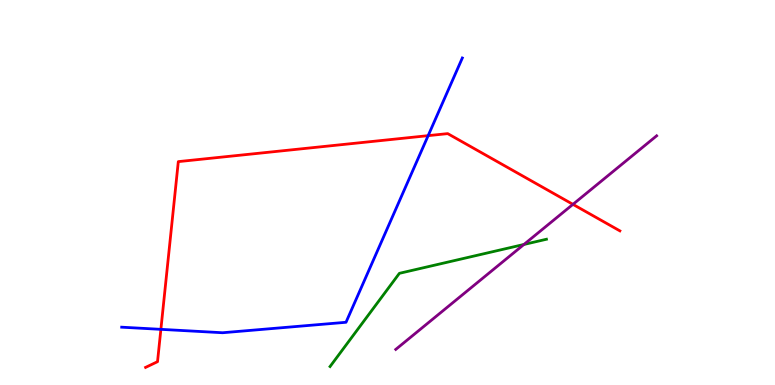[{'lines': ['blue', 'red'], 'intersections': [{'x': 2.08, 'y': 1.45}, {'x': 5.52, 'y': 6.48}]}, {'lines': ['green', 'red'], 'intersections': []}, {'lines': ['purple', 'red'], 'intersections': [{'x': 7.39, 'y': 4.69}]}, {'lines': ['blue', 'green'], 'intersections': []}, {'lines': ['blue', 'purple'], 'intersections': []}, {'lines': ['green', 'purple'], 'intersections': [{'x': 6.76, 'y': 3.65}]}]